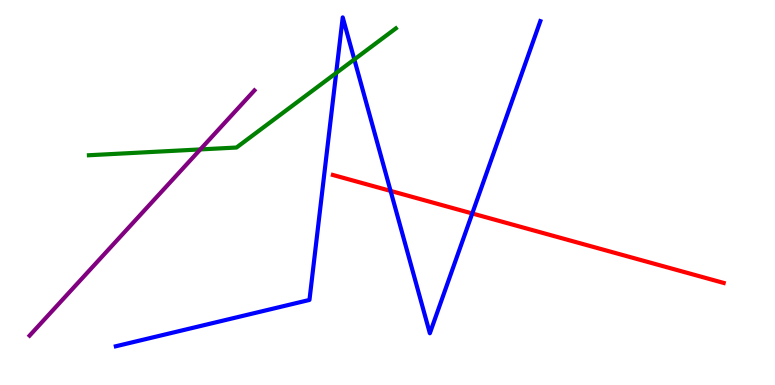[{'lines': ['blue', 'red'], 'intersections': [{'x': 5.04, 'y': 5.04}, {'x': 6.09, 'y': 4.46}]}, {'lines': ['green', 'red'], 'intersections': []}, {'lines': ['purple', 'red'], 'intersections': []}, {'lines': ['blue', 'green'], 'intersections': [{'x': 4.34, 'y': 8.1}, {'x': 4.57, 'y': 8.46}]}, {'lines': ['blue', 'purple'], 'intersections': []}, {'lines': ['green', 'purple'], 'intersections': [{'x': 2.58, 'y': 6.12}]}]